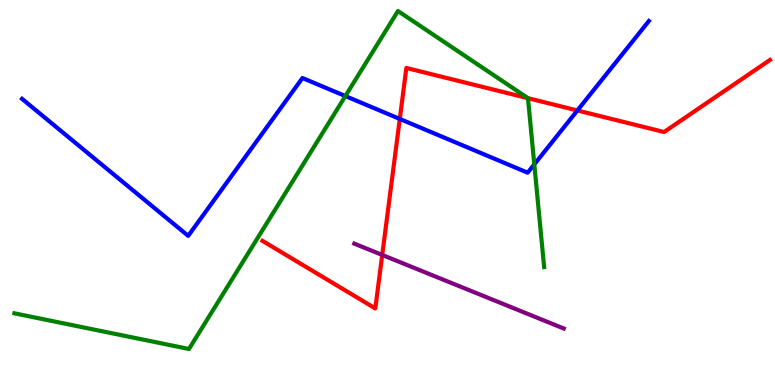[{'lines': ['blue', 'red'], 'intersections': [{'x': 5.16, 'y': 6.91}, {'x': 7.45, 'y': 7.13}]}, {'lines': ['green', 'red'], 'intersections': [{'x': 6.81, 'y': 7.45}]}, {'lines': ['purple', 'red'], 'intersections': [{'x': 4.93, 'y': 3.38}]}, {'lines': ['blue', 'green'], 'intersections': [{'x': 4.46, 'y': 7.5}, {'x': 6.89, 'y': 5.73}]}, {'lines': ['blue', 'purple'], 'intersections': []}, {'lines': ['green', 'purple'], 'intersections': []}]